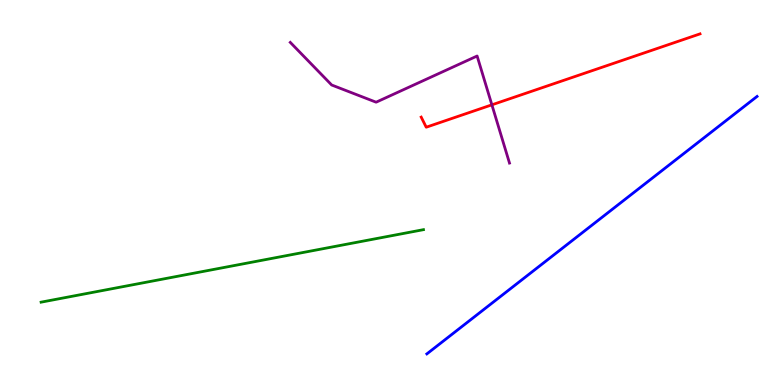[{'lines': ['blue', 'red'], 'intersections': []}, {'lines': ['green', 'red'], 'intersections': []}, {'lines': ['purple', 'red'], 'intersections': [{'x': 6.35, 'y': 7.28}]}, {'lines': ['blue', 'green'], 'intersections': []}, {'lines': ['blue', 'purple'], 'intersections': []}, {'lines': ['green', 'purple'], 'intersections': []}]